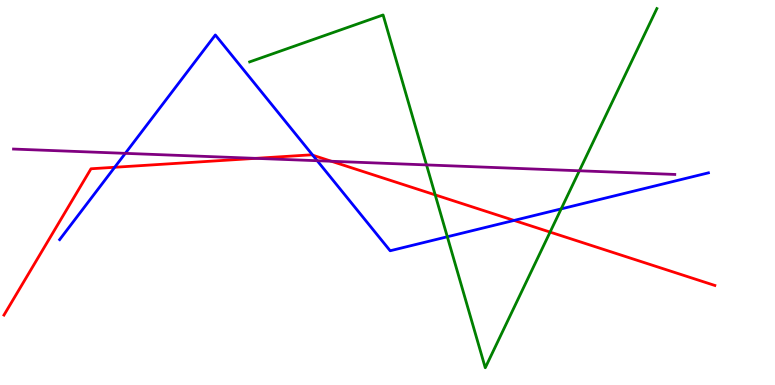[{'lines': ['blue', 'red'], 'intersections': [{'x': 1.48, 'y': 5.66}, {'x': 4.04, 'y': 5.97}, {'x': 6.63, 'y': 4.27}]}, {'lines': ['green', 'red'], 'intersections': [{'x': 5.62, 'y': 4.94}, {'x': 7.1, 'y': 3.97}]}, {'lines': ['purple', 'red'], 'intersections': [{'x': 3.3, 'y': 5.89}, {'x': 4.28, 'y': 5.81}]}, {'lines': ['blue', 'green'], 'intersections': [{'x': 5.77, 'y': 3.85}, {'x': 7.24, 'y': 4.57}]}, {'lines': ['blue', 'purple'], 'intersections': [{'x': 1.62, 'y': 6.02}, {'x': 4.09, 'y': 5.83}]}, {'lines': ['green', 'purple'], 'intersections': [{'x': 5.5, 'y': 5.72}, {'x': 7.48, 'y': 5.56}]}]